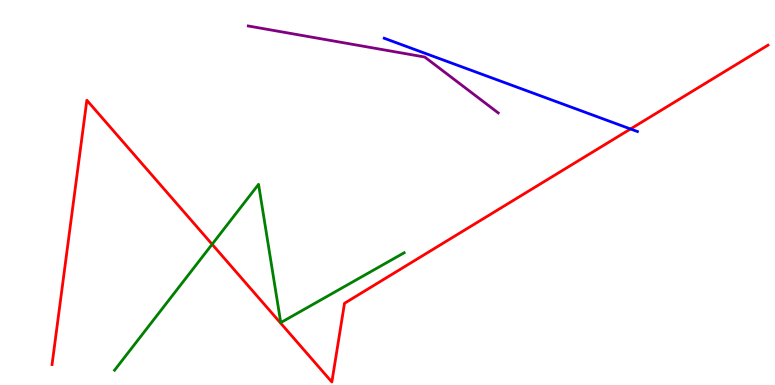[{'lines': ['blue', 'red'], 'intersections': [{'x': 8.14, 'y': 6.65}]}, {'lines': ['green', 'red'], 'intersections': [{'x': 2.74, 'y': 3.65}]}, {'lines': ['purple', 'red'], 'intersections': []}, {'lines': ['blue', 'green'], 'intersections': []}, {'lines': ['blue', 'purple'], 'intersections': []}, {'lines': ['green', 'purple'], 'intersections': []}]